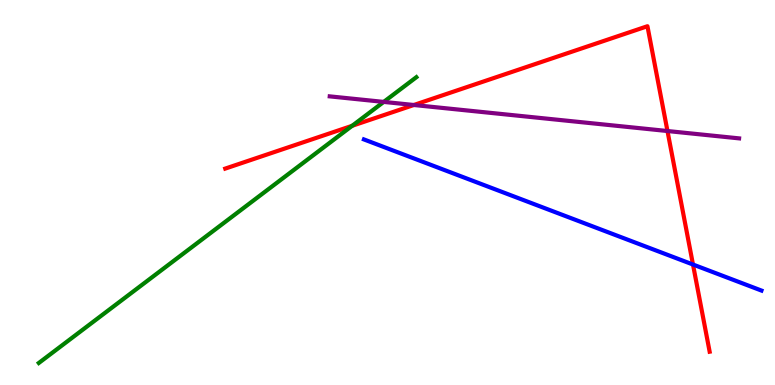[{'lines': ['blue', 'red'], 'intersections': [{'x': 8.94, 'y': 3.13}]}, {'lines': ['green', 'red'], 'intersections': [{'x': 4.54, 'y': 6.73}]}, {'lines': ['purple', 'red'], 'intersections': [{'x': 5.34, 'y': 7.27}, {'x': 8.61, 'y': 6.6}]}, {'lines': ['blue', 'green'], 'intersections': []}, {'lines': ['blue', 'purple'], 'intersections': []}, {'lines': ['green', 'purple'], 'intersections': [{'x': 4.95, 'y': 7.35}]}]